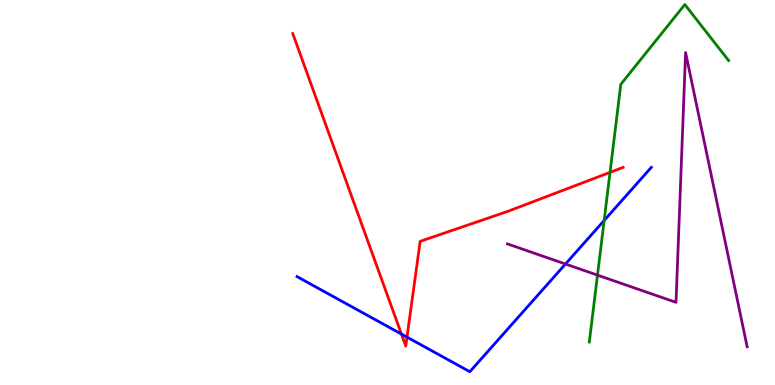[{'lines': ['blue', 'red'], 'intersections': [{'x': 5.18, 'y': 1.32}, {'x': 5.25, 'y': 1.24}]}, {'lines': ['green', 'red'], 'intersections': [{'x': 7.87, 'y': 5.52}]}, {'lines': ['purple', 'red'], 'intersections': []}, {'lines': ['blue', 'green'], 'intersections': [{'x': 7.8, 'y': 4.27}]}, {'lines': ['blue', 'purple'], 'intersections': [{'x': 7.3, 'y': 3.14}]}, {'lines': ['green', 'purple'], 'intersections': [{'x': 7.71, 'y': 2.85}]}]